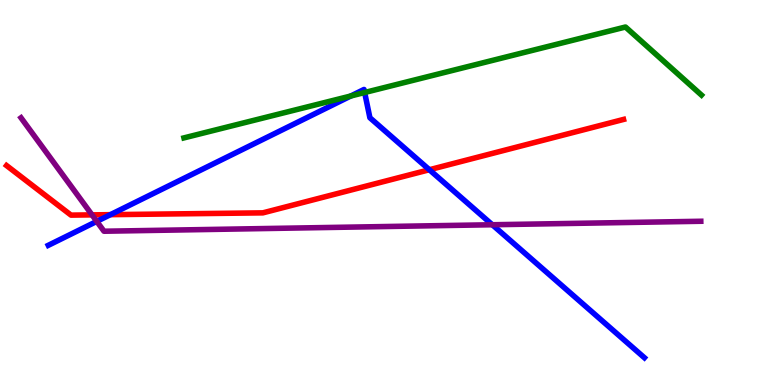[{'lines': ['blue', 'red'], 'intersections': [{'x': 1.42, 'y': 4.42}, {'x': 5.54, 'y': 5.59}]}, {'lines': ['green', 'red'], 'intersections': []}, {'lines': ['purple', 'red'], 'intersections': [{'x': 1.19, 'y': 4.42}]}, {'lines': ['blue', 'green'], 'intersections': [{'x': 4.53, 'y': 7.51}, {'x': 4.71, 'y': 7.6}]}, {'lines': ['blue', 'purple'], 'intersections': [{'x': 1.25, 'y': 4.25}, {'x': 6.35, 'y': 4.16}]}, {'lines': ['green', 'purple'], 'intersections': []}]